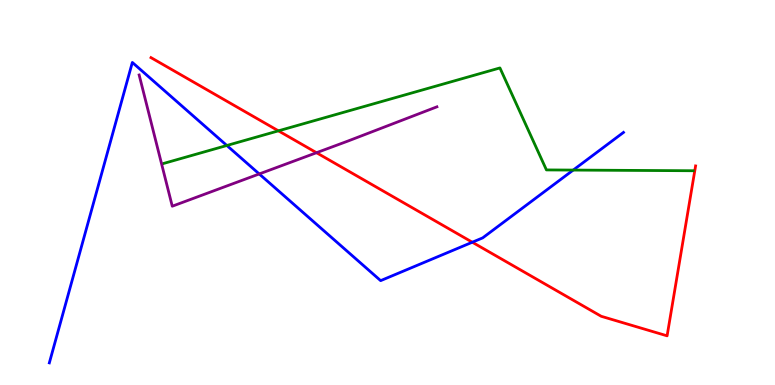[{'lines': ['blue', 'red'], 'intersections': [{'x': 6.09, 'y': 3.71}]}, {'lines': ['green', 'red'], 'intersections': [{'x': 3.59, 'y': 6.6}]}, {'lines': ['purple', 'red'], 'intersections': [{'x': 4.08, 'y': 6.03}]}, {'lines': ['blue', 'green'], 'intersections': [{'x': 2.93, 'y': 6.22}, {'x': 7.4, 'y': 5.58}]}, {'lines': ['blue', 'purple'], 'intersections': [{'x': 3.34, 'y': 5.48}]}, {'lines': ['green', 'purple'], 'intersections': []}]